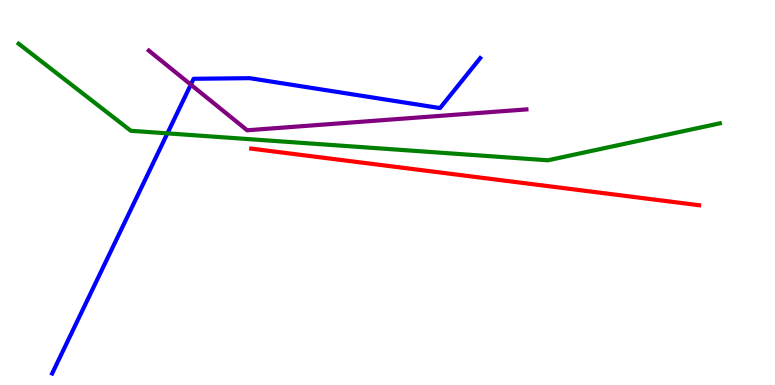[{'lines': ['blue', 'red'], 'intersections': []}, {'lines': ['green', 'red'], 'intersections': []}, {'lines': ['purple', 'red'], 'intersections': []}, {'lines': ['blue', 'green'], 'intersections': [{'x': 2.16, 'y': 6.54}]}, {'lines': ['blue', 'purple'], 'intersections': [{'x': 2.46, 'y': 7.8}]}, {'lines': ['green', 'purple'], 'intersections': []}]